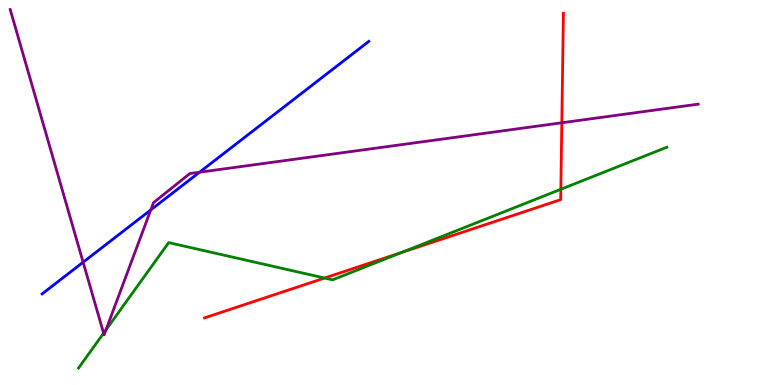[{'lines': ['blue', 'red'], 'intersections': []}, {'lines': ['green', 'red'], 'intersections': [{'x': 4.19, 'y': 2.78}, {'x': 5.18, 'y': 3.44}, {'x': 7.24, 'y': 5.08}]}, {'lines': ['purple', 'red'], 'intersections': [{'x': 7.25, 'y': 6.81}]}, {'lines': ['blue', 'green'], 'intersections': []}, {'lines': ['blue', 'purple'], 'intersections': [{'x': 1.07, 'y': 3.19}, {'x': 1.95, 'y': 4.55}, {'x': 2.57, 'y': 5.53}]}, {'lines': ['green', 'purple'], 'intersections': [{'x': 1.34, 'y': 1.35}, {'x': 1.37, 'y': 1.43}]}]